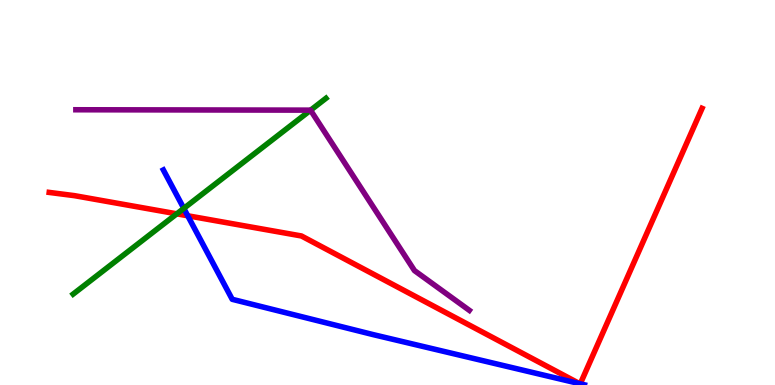[{'lines': ['blue', 'red'], 'intersections': [{'x': 2.42, 'y': 4.4}, {'x': 7.48, 'y': 0.0351}, {'x': 7.49, 'y': 0.0309}]}, {'lines': ['green', 'red'], 'intersections': [{'x': 2.28, 'y': 4.45}]}, {'lines': ['purple', 'red'], 'intersections': []}, {'lines': ['blue', 'green'], 'intersections': [{'x': 2.37, 'y': 4.59}]}, {'lines': ['blue', 'purple'], 'intersections': []}, {'lines': ['green', 'purple'], 'intersections': [{'x': 4.01, 'y': 7.14}]}]